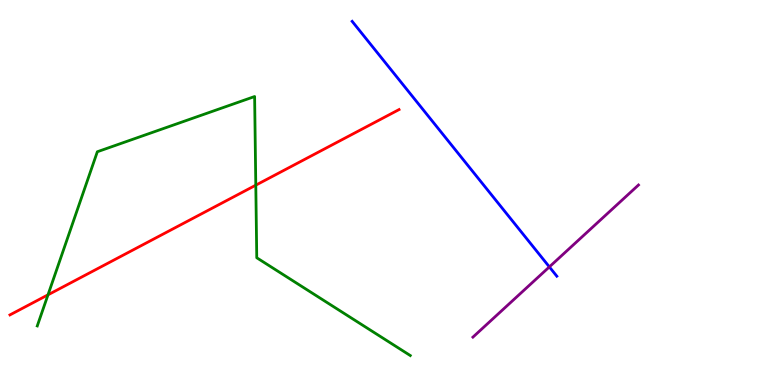[{'lines': ['blue', 'red'], 'intersections': []}, {'lines': ['green', 'red'], 'intersections': [{'x': 0.619, 'y': 2.34}, {'x': 3.3, 'y': 5.19}]}, {'lines': ['purple', 'red'], 'intersections': []}, {'lines': ['blue', 'green'], 'intersections': []}, {'lines': ['blue', 'purple'], 'intersections': [{'x': 7.09, 'y': 3.07}]}, {'lines': ['green', 'purple'], 'intersections': []}]